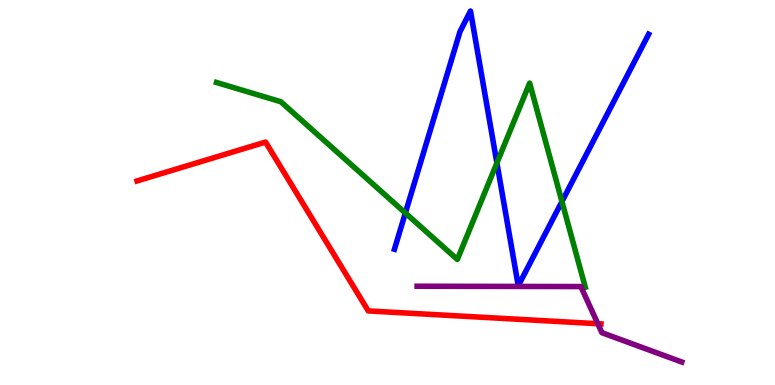[{'lines': ['blue', 'red'], 'intersections': []}, {'lines': ['green', 'red'], 'intersections': []}, {'lines': ['purple', 'red'], 'intersections': [{'x': 7.71, 'y': 1.59}]}, {'lines': ['blue', 'green'], 'intersections': [{'x': 5.23, 'y': 4.47}, {'x': 6.41, 'y': 5.77}, {'x': 7.25, 'y': 4.76}]}, {'lines': ['blue', 'purple'], 'intersections': []}, {'lines': ['green', 'purple'], 'intersections': []}]